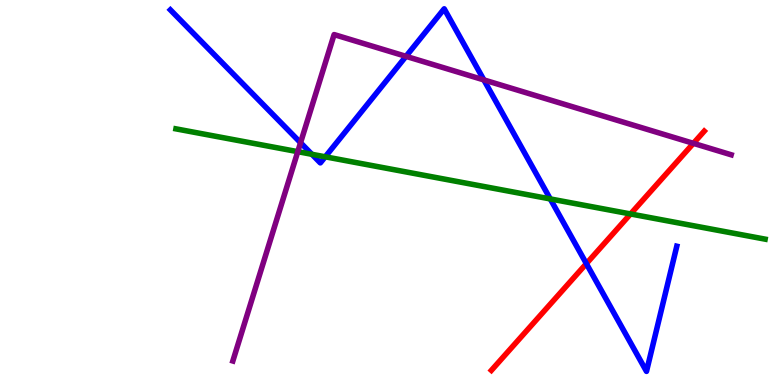[{'lines': ['blue', 'red'], 'intersections': [{'x': 7.57, 'y': 3.15}]}, {'lines': ['green', 'red'], 'intersections': [{'x': 8.14, 'y': 4.44}]}, {'lines': ['purple', 'red'], 'intersections': [{'x': 8.95, 'y': 6.28}]}, {'lines': ['blue', 'green'], 'intersections': [{'x': 4.02, 'y': 5.99}, {'x': 4.2, 'y': 5.93}, {'x': 7.1, 'y': 4.83}]}, {'lines': ['blue', 'purple'], 'intersections': [{'x': 3.88, 'y': 6.29}, {'x': 5.24, 'y': 8.54}, {'x': 6.24, 'y': 7.92}]}, {'lines': ['green', 'purple'], 'intersections': [{'x': 3.84, 'y': 6.06}]}]